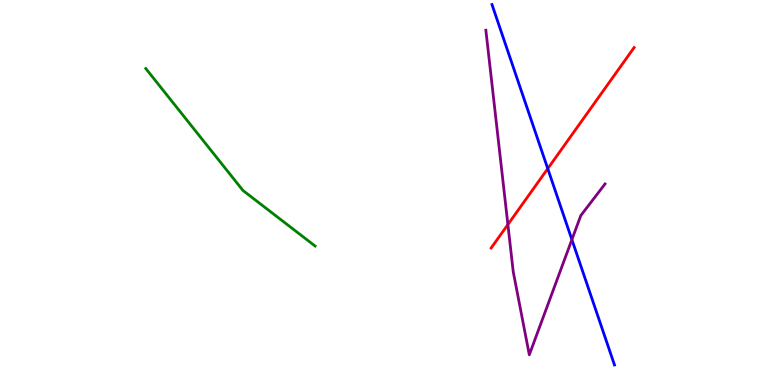[{'lines': ['blue', 'red'], 'intersections': [{'x': 7.07, 'y': 5.62}]}, {'lines': ['green', 'red'], 'intersections': []}, {'lines': ['purple', 'red'], 'intersections': [{'x': 6.55, 'y': 4.17}]}, {'lines': ['blue', 'green'], 'intersections': []}, {'lines': ['blue', 'purple'], 'intersections': [{'x': 7.38, 'y': 3.78}]}, {'lines': ['green', 'purple'], 'intersections': []}]